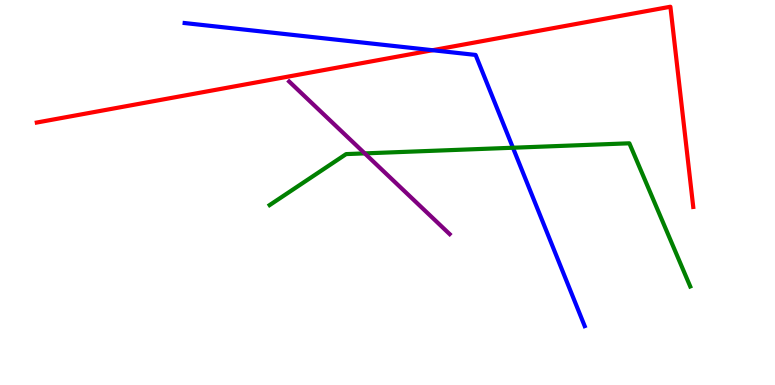[{'lines': ['blue', 'red'], 'intersections': [{'x': 5.58, 'y': 8.7}]}, {'lines': ['green', 'red'], 'intersections': []}, {'lines': ['purple', 'red'], 'intersections': []}, {'lines': ['blue', 'green'], 'intersections': [{'x': 6.62, 'y': 6.16}]}, {'lines': ['blue', 'purple'], 'intersections': []}, {'lines': ['green', 'purple'], 'intersections': [{'x': 4.71, 'y': 6.02}]}]